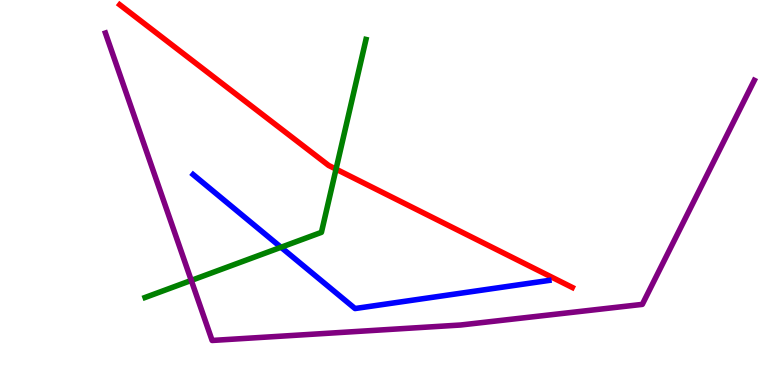[{'lines': ['blue', 'red'], 'intersections': []}, {'lines': ['green', 'red'], 'intersections': [{'x': 4.34, 'y': 5.61}]}, {'lines': ['purple', 'red'], 'intersections': []}, {'lines': ['blue', 'green'], 'intersections': [{'x': 3.63, 'y': 3.58}]}, {'lines': ['blue', 'purple'], 'intersections': []}, {'lines': ['green', 'purple'], 'intersections': [{'x': 2.47, 'y': 2.72}]}]